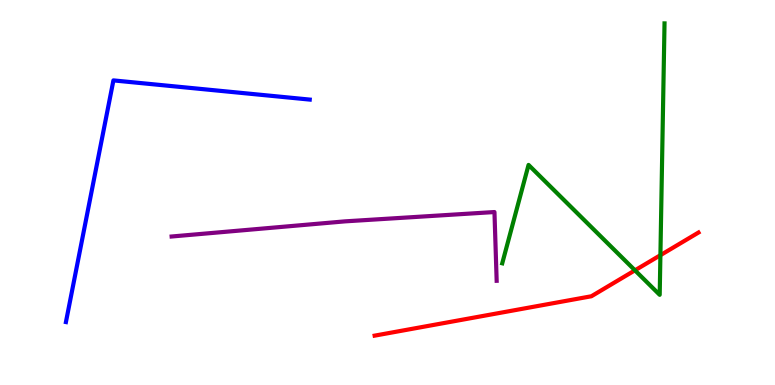[{'lines': ['blue', 'red'], 'intersections': []}, {'lines': ['green', 'red'], 'intersections': [{'x': 8.19, 'y': 2.98}, {'x': 8.52, 'y': 3.37}]}, {'lines': ['purple', 'red'], 'intersections': []}, {'lines': ['blue', 'green'], 'intersections': []}, {'lines': ['blue', 'purple'], 'intersections': []}, {'lines': ['green', 'purple'], 'intersections': []}]